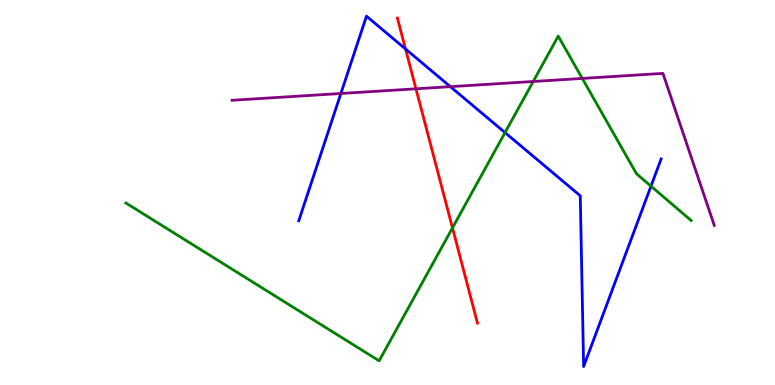[{'lines': ['blue', 'red'], 'intersections': [{'x': 5.23, 'y': 8.73}]}, {'lines': ['green', 'red'], 'intersections': [{'x': 5.84, 'y': 4.08}]}, {'lines': ['purple', 'red'], 'intersections': [{'x': 5.37, 'y': 7.69}]}, {'lines': ['blue', 'green'], 'intersections': [{'x': 6.52, 'y': 6.56}, {'x': 8.4, 'y': 5.16}]}, {'lines': ['blue', 'purple'], 'intersections': [{'x': 4.4, 'y': 7.57}, {'x': 5.81, 'y': 7.75}]}, {'lines': ['green', 'purple'], 'intersections': [{'x': 6.88, 'y': 7.88}, {'x': 7.51, 'y': 7.96}]}]